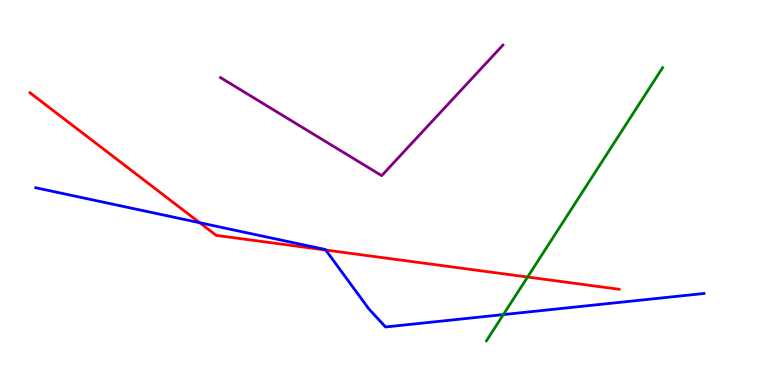[{'lines': ['blue', 'red'], 'intersections': [{'x': 2.58, 'y': 4.21}, {'x': 4.2, 'y': 3.51}]}, {'lines': ['green', 'red'], 'intersections': [{'x': 6.81, 'y': 2.8}]}, {'lines': ['purple', 'red'], 'intersections': []}, {'lines': ['blue', 'green'], 'intersections': [{'x': 6.5, 'y': 1.83}]}, {'lines': ['blue', 'purple'], 'intersections': []}, {'lines': ['green', 'purple'], 'intersections': []}]